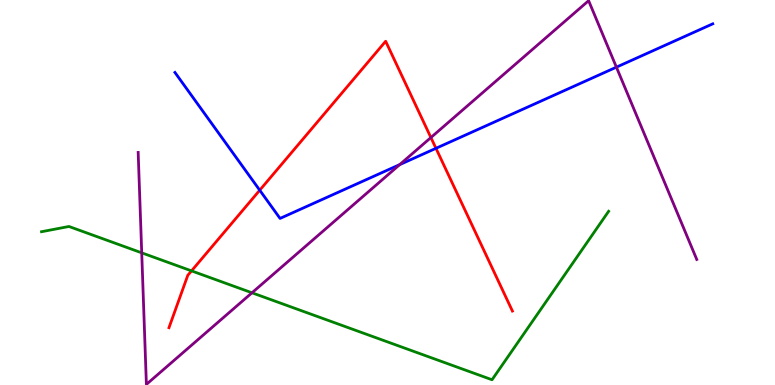[{'lines': ['blue', 'red'], 'intersections': [{'x': 3.35, 'y': 5.06}, {'x': 5.63, 'y': 6.15}]}, {'lines': ['green', 'red'], 'intersections': [{'x': 2.47, 'y': 2.96}]}, {'lines': ['purple', 'red'], 'intersections': [{'x': 5.56, 'y': 6.43}]}, {'lines': ['blue', 'green'], 'intersections': []}, {'lines': ['blue', 'purple'], 'intersections': [{'x': 5.16, 'y': 5.72}, {'x': 7.95, 'y': 8.26}]}, {'lines': ['green', 'purple'], 'intersections': [{'x': 1.83, 'y': 3.43}, {'x': 3.25, 'y': 2.4}]}]